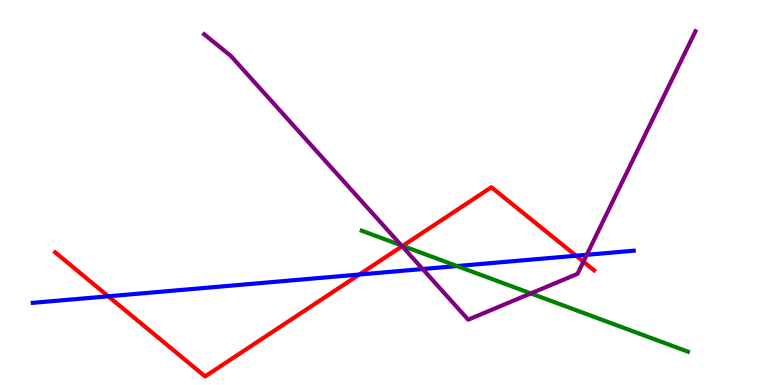[{'lines': ['blue', 'red'], 'intersections': [{'x': 1.4, 'y': 2.3}, {'x': 4.64, 'y': 2.87}, {'x': 7.43, 'y': 3.36}]}, {'lines': ['green', 'red'], 'intersections': [{'x': 5.2, 'y': 3.61}]}, {'lines': ['purple', 'red'], 'intersections': [{'x': 5.19, 'y': 3.6}, {'x': 7.53, 'y': 3.2}]}, {'lines': ['blue', 'green'], 'intersections': [{'x': 5.9, 'y': 3.09}]}, {'lines': ['blue', 'purple'], 'intersections': [{'x': 5.45, 'y': 3.01}, {'x': 7.57, 'y': 3.38}]}, {'lines': ['green', 'purple'], 'intersections': [{'x': 5.18, 'y': 3.63}, {'x': 6.85, 'y': 2.38}]}]